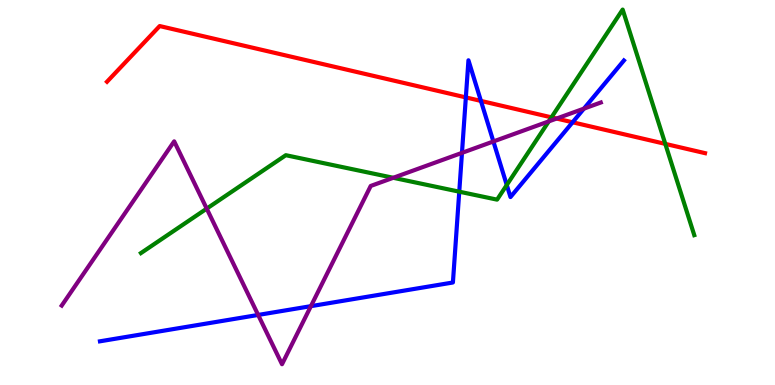[{'lines': ['blue', 'red'], 'intersections': [{'x': 6.01, 'y': 7.47}, {'x': 6.21, 'y': 7.38}, {'x': 7.39, 'y': 6.82}]}, {'lines': ['green', 'red'], 'intersections': [{'x': 7.12, 'y': 6.95}, {'x': 8.58, 'y': 6.26}]}, {'lines': ['purple', 'red'], 'intersections': [{'x': 7.18, 'y': 6.92}]}, {'lines': ['blue', 'green'], 'intersections': [{'x': 5.93, 'y': 5.02}, {'x': 6.54, 'y': 5.19}]}, {'lines': ['blue', 'purple'], 'intersections': [{'x': 3.33, 'y': 1.82}, {'x': 4.01, 'y': 2.05}, {'x': 5.96, 'y': 6.03}, {'x': 6.37, 'y': 6.33}, {'x': 7.53, 'y': 7.18}]}, {'lines': ['green', 'purple'], 'intersections': [{'x': 2.67, 'y': 4.58}, {'x': 5.07, 'y': 5.38}, {'x': 7.08, 'y': 6.85}]}]